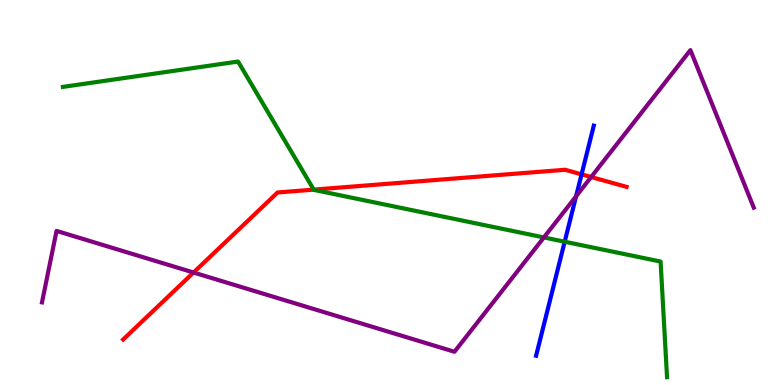[{'lines': ['blue', 'red'], 'intersections': [{'x': 7.5, 'y': 5.47}]}, {'lines': ['green', 'red'], 'intersections': [{'x': 4.05, 'y': 5.07}]}, {'lines': ['purple', 'red'], 'intersections': [{'x': 2.5, 'y': 2.92}, {'x': 7.63, 'y': 5.4}]}, {'lines': ['blue', 'green'], 'intersections': [{'x': 7.29, 'y': 3.72}]}, {'lines': ['blue', 'purple'], 'intersections': [{'x': 7.43, 'y': 4.9}]}, {'lines': ['green', 'purple'], 'intersections': [{'x': 7.02, 'y': 3.83}]}]